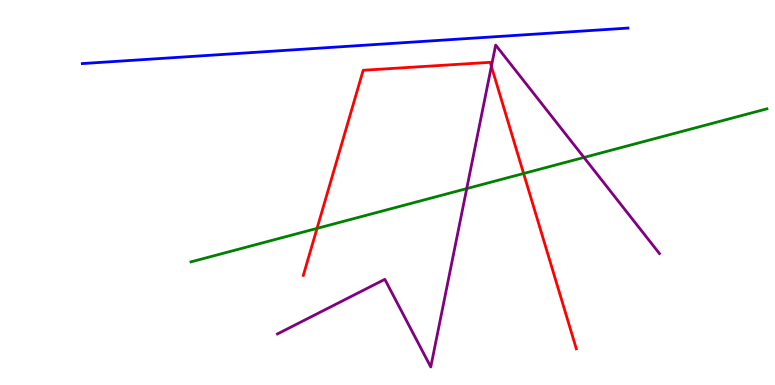[{'lines': ['blue', 'red'], 'intersections': []}, {'lines': ['green', 'red'], 'intersections': [{'x': 4.09, 'y': 4.07}, {'x': 6.76, 'y': 5.49}]}, {'lines': ['purple', 'red'], 'intersections': [{'x': 6.34, 'y': 8.28}]}, {'lines': ['blue', 'green'], 'intersections': []}, {'lines': ['blue', 'purple'], 'intersections': []}, {'lines': ['green', 'purple'], 'intersections': [{'x': 6.02, 'y': 5.1}, {'x': 7.53, 'y': 5.91}]}]